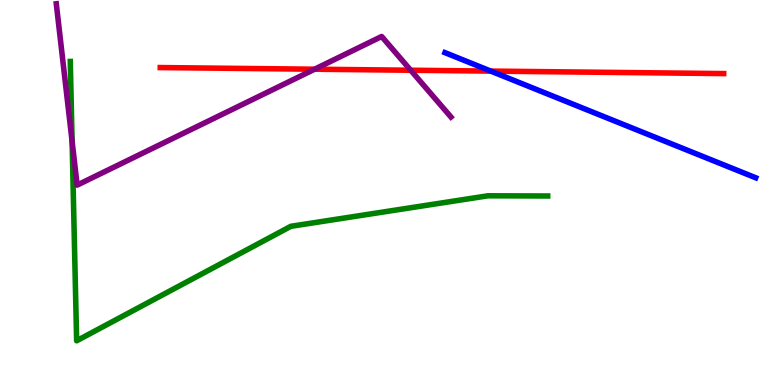[{'lines': ['blue', 'red'], 'intersections': [{'x': 6.33, 'y': 8.15}]}, {'lines': ['green', 'red'], 'intersections': []}, {'lines': ['purple', 'red'], 'intersections': [{'x': 4.06, 'y': 8.2}, {'x': 5.3, 'y': 8.18}]}, {'lines': ['blue', 'green'], 'intersections': []}, {'lines': ['blue', 'purple'], 'intersections': []}, {'lines': ['green', 'purple'], 'intersections': [{'x': 0.93, 'y': 6.33}]}]